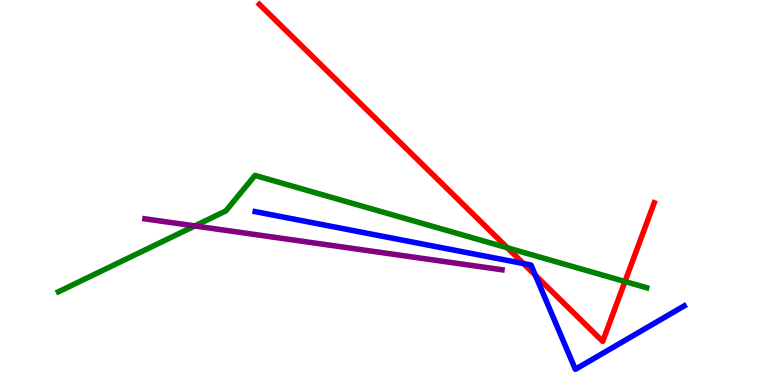[{'lines': ['blue', 'red'], 'intersections': [{'x': 6.75, 'y': 3.15}, {'x': 6.91, 'y': 2.85}]}, {'lines': ['green', 'red'], 'intersections': [{'x': 6.55, 'y': 3.56}, {'x': 8.06, 'y': 2.69}]}, {'lines': ['purple', 'red'], 'intersections': []}, {'lines': ['blue', 'green'], 'intersections': []}, {'lines': ['blue', 'purple'], 'intersections': []}, {'lines': ['green', 'purple'], 'intersections': [{'x': 2.51, 'y': 4.13}]}]